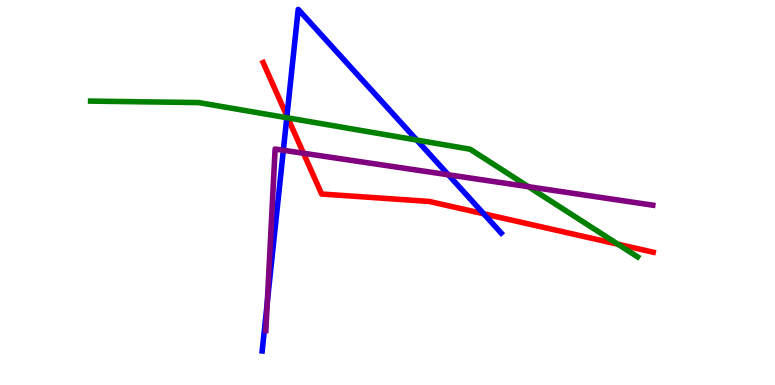[{'lines': ['blue', 'red'], 'intersections': [{'x': 3.7, 'y': 6.99}, {'x': 6.24, 'y': 4.45}]}, {'lines': ['green', 'red'], 'intersections': [{'x': 3.71, 'y': 6.94}, {'x': 7.97, 'y': 3.66}]}, {'lines': ['purple', 'red'], 'intersections': [{'x': 3.92, 'y': 6.02}]}, {'lines': ['blue', 'green'], 'intersections': [{'x': 3.7, 'y': 6.94}, {'x': 5.38, 'y': 6.36}]}, {'lines': ['blue', 'purple'], 'intersections': [{'x': 3.45, 'y': 2.15}, {'x': 3.66, 'y': 6.1}, {'x': 5.78, 'y': 5.46}]}, {'lines': ['green', 'purple'], 'intersections': [{'x': 6.82, 'y': 5.15}]}]